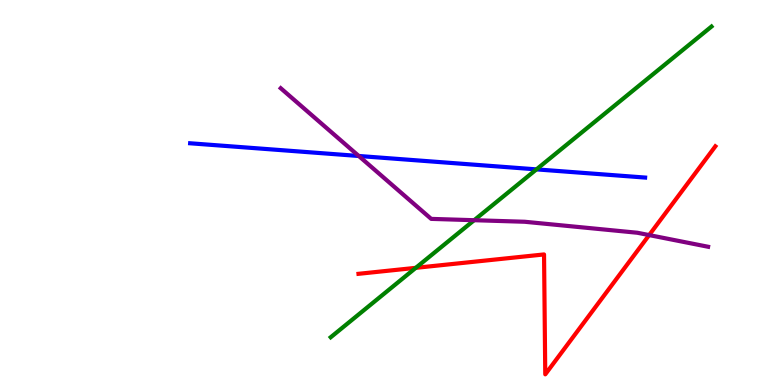[{'lines': ['blue', 'red'], 'intersections': []}, {'lines': ['green', 'red'], 'intersections': [{'x': 5.37, 'y': 3.04}]}, {'lines': ['purple', 'red'], 'intersections': [{'x': 8.38, 'y': 3.89}]}, {'lines': ['blue', 'green'], 'intersections': [{'x': 6.92, 'y': 5.6}]}, {'lines': ['blue', 'purple'], 'intersections': [{'x': 4.63, 'y': 5.95}]}, {'lines': ['green', 'purple'], 'intersections': [{'x': 6.12, 'y': 4.28}]}]